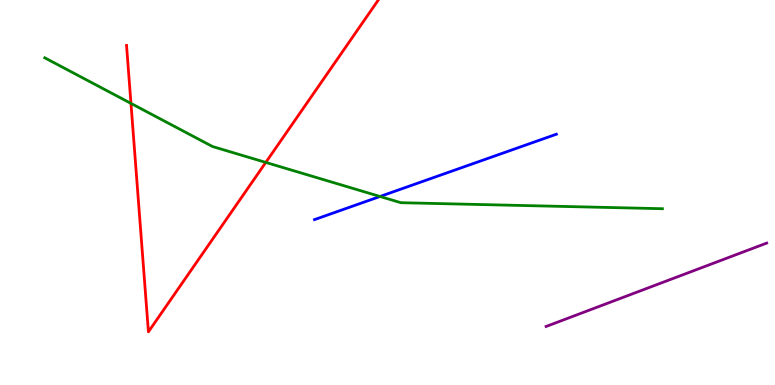[{'lines': ['blue', 'red'], 'intersections': []}, {'lines': ['green', 'red'], 'intersections': [{'x': 1.69, 'y': 7.31}, {'x': 3.43, 'y': 5.78}]}, {'lines': ['purple', 'red'], 'intersections': []}, {'lines': ['blue', 'green'], 'intersections': [{'x': 4.9, 'y': 4.9}]}, {'lines': ['blue', 'purple'], 'intersections': []}, {'lines': ['green', 'purple'], 'intersections': []}]